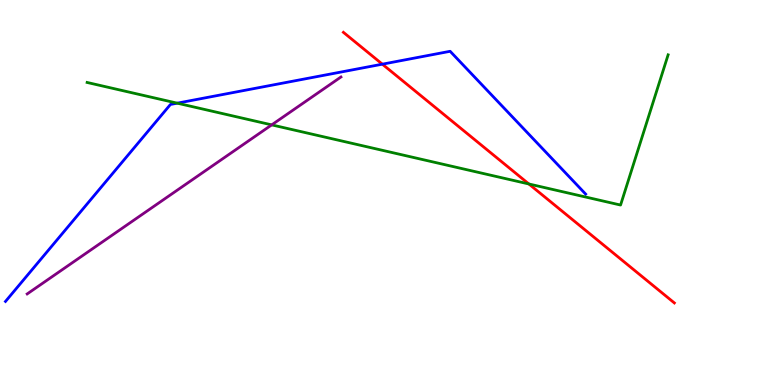[{'lines': ['blue', 'red'], 'intersections': [{'x': 4.93, 'y': 8.33}]}, {'lines': ['green', 'red'], 'intersections': [{'x': 6.82, 'y': 5.22}]}, {'lines': ['purple', 'red'], 'intersections': []}, {'lines': ['blue', 'green'], 'intersections': [{'x': 2.29, 'y': 7.32}]}, {'lines': ['blue', 'purple'], 'intersections': []}, {'lines': ['green', 'purple'], 'intersections': [{'x': 3.51, 'y': 6.76}]}]